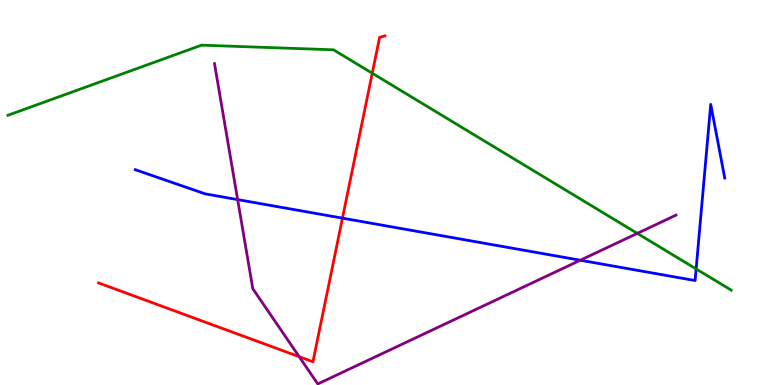[{'lines': ['blue', 'red'], 'intersections': [{'x': 4.42, 'y': 4.33}]}, {'lines': ['green', 'red'], 'intersections': [{'x': 4.8, 'y': 8.1}]}, {'lines': ['purple', 'red'], 'intersections': [{'x': 3.86, 'y': 0.735}]}, {'lines': ['blue', 'green'], 'intersections': [{'x': 8.98, 'y': 3.01}]}, {'lines': ['blue', 'purple'], 'intersections': [{'x': 3.07, 'y': 4.82}, {'x': 7.49, 'y': 3.24}]}, {'lines': ['green', 'purple'], 'intersections': [{'x': 8.22, 'y': 3.94}]}]